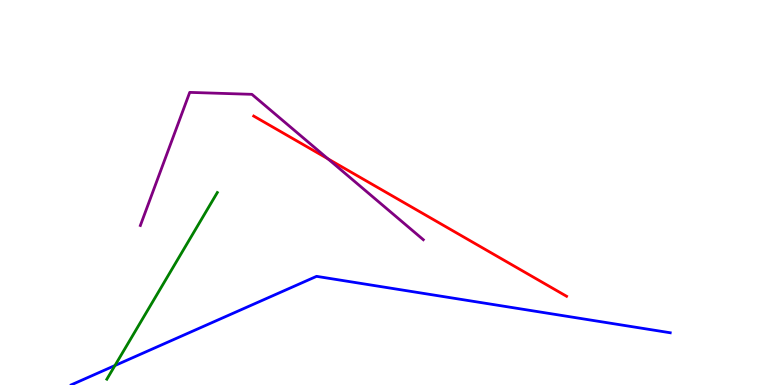[{'lines': ['blue', 'red'], 'intersections': []}, {'lines': ['green', 'red'], 'intersections': []}, {'lines': ['purple', 'red'], 'intersections': [{'x': 4.23, 'y': 5.87}]}, {'lines': ['blue', 'green'], 'intersections': [{'x': 1.48, 'y': 0.506}]}, {'lines': ['blue', 'purple'], 'intersections': []}, {'lines': ['green', 'purple'], 'intersections': []}]